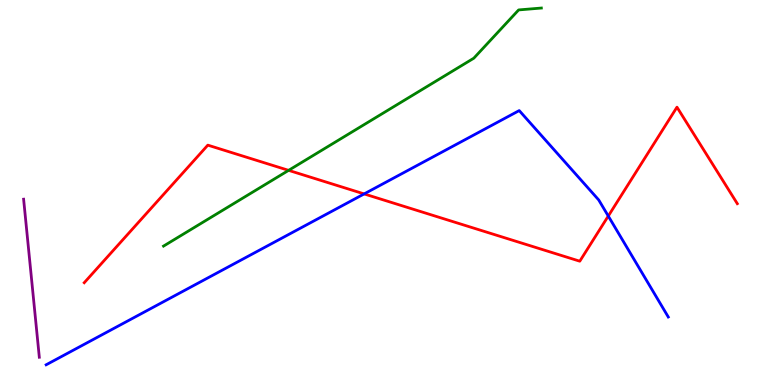[{'lines': ['blue', 'red'], 'intersections': [{'x': 4.7, 'y': 4.96}, {'x': 7.85, 'y': 4.39}]}, {'lines': ['green', 'red'], 'intersections': [{'x': 3.72, 'y': 5.58}]}, {'lines': ['purple', 'red'], 'intersections': []}, {'lines': ['blue', 'green'], 'intersections': []}, {'lines': ['blue', 'purple'], 'intersections': []}, {'lines': ['green', 'purple'], 'intersections': []}]